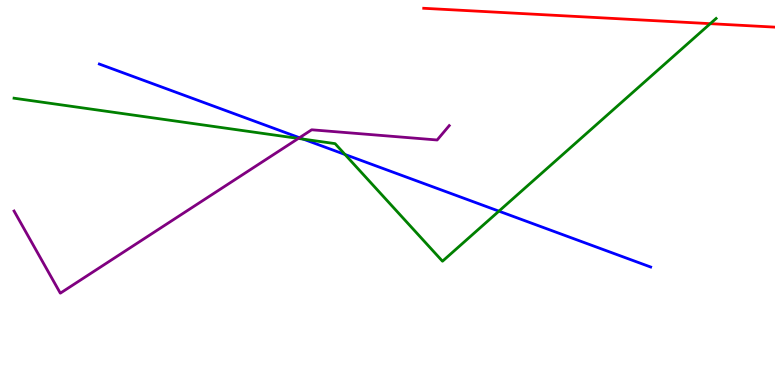[{'lines': ['blue', 'red'], 'intersections': []}, {'lines': ['green', 'red'], 'intersections': [{'x': 9.16, 'y': 9.39}]}, {'lines': ['purple', 'red'], 'intersections': []}, {'lines': ['blue', 'green'], 'intersections': [{'x': 3.91, 'y': 6.39}, {'x': 4.45, 'y': 5.99}, {'x': 6.44, 'y': 4.52}]}, {'lines': ['blue', 'purple'], 'intersections': [{'x': 3.86, 'y': 6.42}]}, {'lines': ['green', 'purple'], 'intersections': [{'x': 3.85, 'y': 6.4}]}]